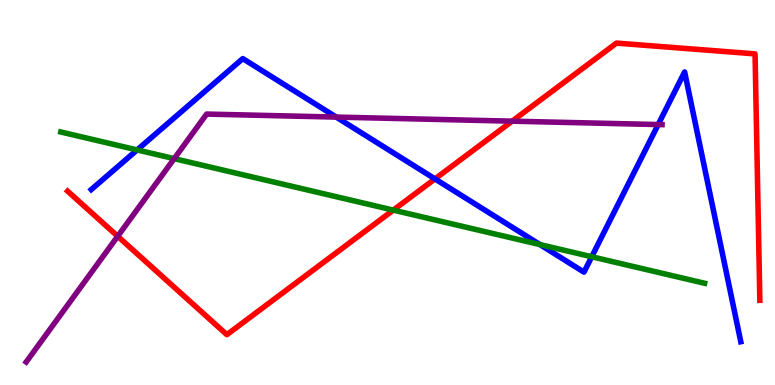[{'lines': ['blue', 'red'], 'intersections': [{'x': 5.61, 'y': 5.35}]}, {'lines': ['green', 'red'], 'intersections': [{'x': 5.07, 'y': 4.54}]}, {'lines': ['purple', 'red'], 'intersections': [{'x': 1.52, 'y': 3.86}, {'x': 6.61, 'y': 6.85}]}, {'lines': ['blue', 'green'], 'intersections': [{'x': 1.77, 'y': 6.11}, {'x': 6.97, 'y': 3.65}, {'x': 7.64, 'y': 3.33}]}, {'lines': ['blue', 'purple'], 'intersections': [{'x': 4.34, 'y': 6.96}, {'x': 8.49, 'y': 6.76}]}, {'lines': ['green', 'purple'], 'intersections': [{'x': 2.25, 'y': 5.88}]}]